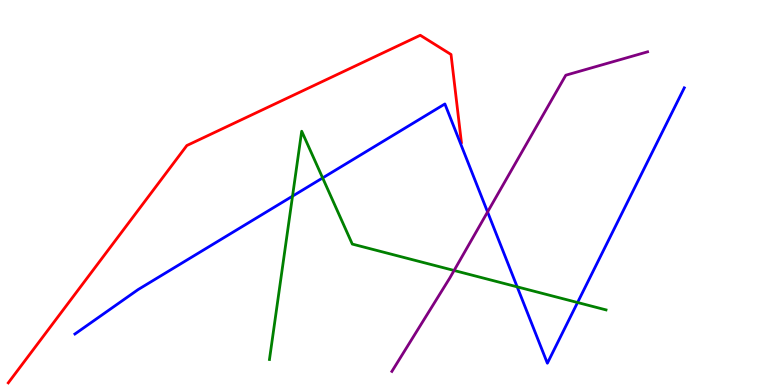[{'lines': ['blue', 'red'], 'intersections': []}, {'lines': ['green', 'red'], 'intersections': []}, {'lines': ['purple', 'red'], 'intersections': []}, {'lines': ['blue', 'green'], 'intersections': [{'x': 3.77, 'y': 4.91}, {'x': 4.16, 'y': 5.38}, {'x': 6.67, 'y': 2.55}, {'x': 7.45, 'y': 2.14}]}, {'lines': ['blue', 'purple'], 'intersections': [{'x': 6.29, 'y': 4.49}]}, {'lines': ['green', 'purple'], 'intersections': [{'x': 5.86, 'y': 2.97}]}]